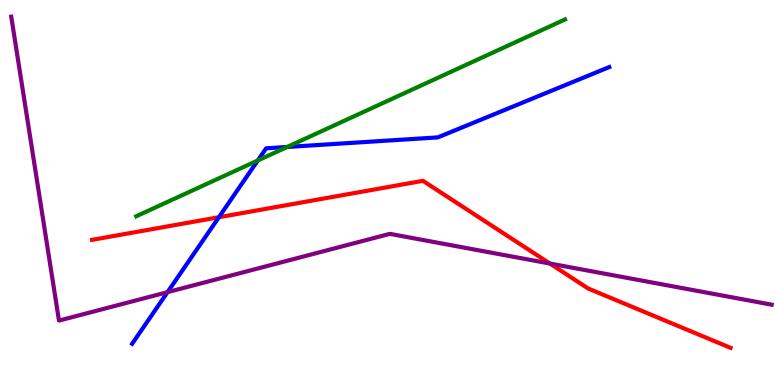[{'lines': ['blue', 'red'], 'intersections': [{'x': 2.82, 'y': 4.36}]}, {'lines': ['green', 'red'], 'intersections': []}, {'lines': ['purple', 'red'], 'intersections': [{'x': 7.1, 'y': 3.15}]}, {'lines': ['blue', 'green'], 'intersections': [{'x': 3.33, 'y': 5.83}, {'x': 3.71, 'y': 6.18}]}, {'lines': ['blue', 'purple'], 'intersections': [{'x': 2.16, 'y': 2.41}]}, {'lines': ['green', 'purple'], 'intersections': []}]